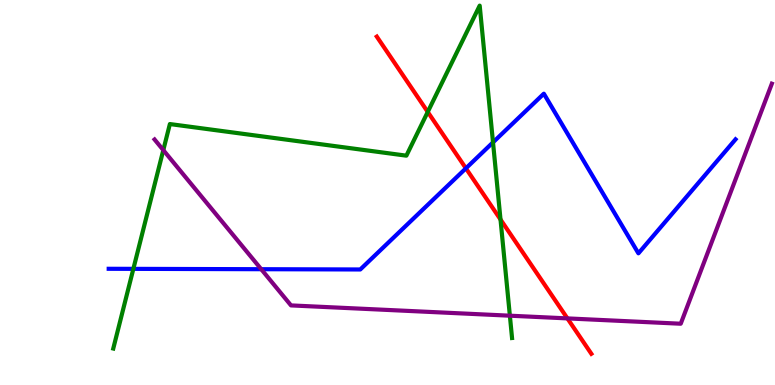[{'lines': ['blue', 'red'], 'intersections': [{'x': 6.01, 'y': 5.63}]}, {'lines': ['green', 'red'], 'intersections': [{'x': 5.52, 'y': 7.09}, {'x': 6.46, 'y': 4.3}]}, {'lines': ['purple', 'red'], 'intersections': [{'x': 7.32, 'y': 1.73}]}, {'lines': ['blue', 'green'], 'intersections': [{'x': 1.72, 'y': 3.02}, {'x': 6.36, 'y': 6.3}]}, {'lines': ['blue', 'purple'], 'intersections': [{'x': 3.37, 'y': 3.01}]}, {'lines': ['green', 'purple'], 'intersections': [{'x': 2.11, 'y': 6.1}, {'x': 6.58, 'y': 1.8}]}]